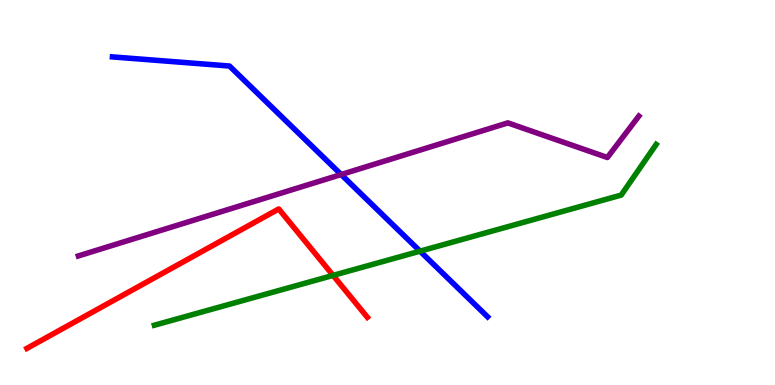[{'lines': ['blue', 'red'], 'intersections': []}, {'lines': ['green', 'red'], 'intersections': [{'x': 4.3, 'y': 2.85}]}, {'lines': ['purple', 'red'], 'intersections': []}, {'lines': ['blue', 'green'], 'intersections': [{'x': 5.42, 'y': 3.48}]}, {'lines': ['blue', 'purple'], 'intersections': [{'x': 4.4, 'y': 5.47}]}, {'lines': ['green', 'purple'], 'intersections': []}]